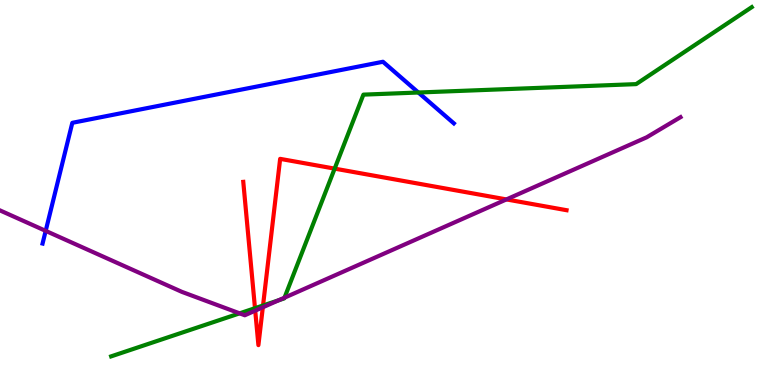[{'lines': ['blue', 'red'], 'intersections': []}, {'lines': ['green', 'red'], 'intersections': [{'x': 3.29, 'y': 1.99}, {'x': 3.39, 'y': 2.06}, {'x': 4.32, 'y': 5.62}]}, {'lines': ['purple', 'red'], 'intersections': [{'x': 3.29, 'y': 1.93}, {'x': 3.39, 'y': 2.02}, {'x': 6.53, 'y': 4.82}]}, {'lines': ['blue', 'green'], 'intersections': [{'x': 5.4, 'y': 7.6}]}, {'lines': ['blue', 'purple'], 'intersections': [{'x': 0.59, 'y': 4.0}]}, {'lines': ['green', 'purple'], 'intersections': [{'x': 3.09, 'y': 1.86}, {'x': 3.6, 'y': 2.2}, {'x': 3.67, 'y': 2.27}]}]